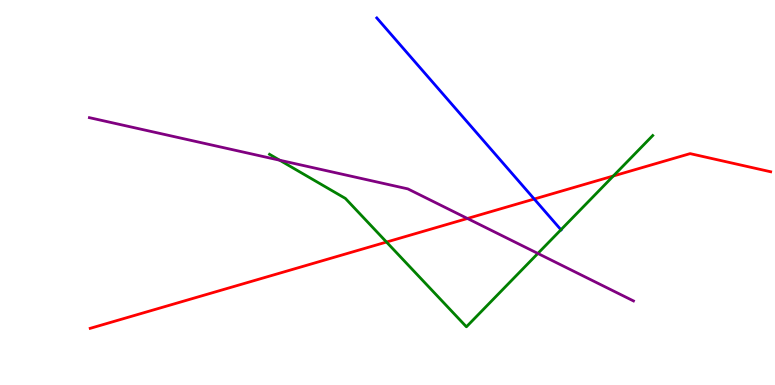[{'lines': ['blue', 'red'], 'intersections': [{'x': 6.89, 'y': 4.83}]}, {'lines': ['green', 'red'], 'intersections': [{'x': 4.99, 'y': 3.71}, {'x': 7.91, 'y': 5.43}]}, {'lines': ['purple', 'red'], 'intersections': [{'x': 6.03, 'y': 4.33}]}, {'lines': ['blue', 'green'], 'intersections': [{'x': 7.24, 'y': 4.03}]}, {'lines': ['blue', 'purple'], 'intersections': []}, {'lines': ['green', 'purple'], 'intersections': [{'x': 3.61, 'y': 5.84}, {'x': 6.94, 'y': 3.42}]}]